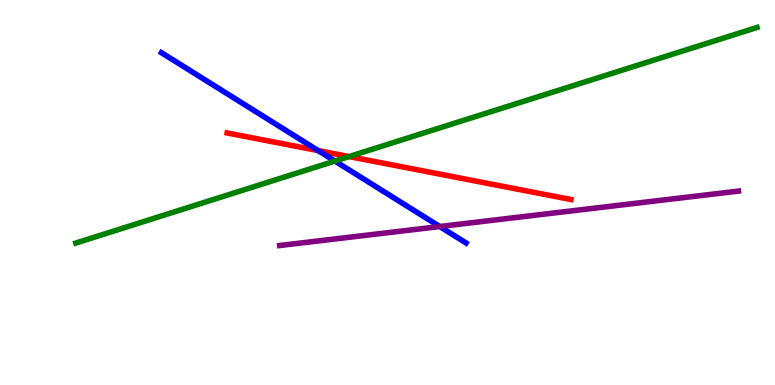[{'lines': ['blue', 'red'], 'intersections': [{'x': 4.11, 'y': 6.09}]}, {'lines': ['green', 'red'], 'intersections': [{'x': 4.5, 'y': 5.93}]}, {'lines': ['purple', 'red'], 'intersections': []}, {'lines': ['blue', 'green'], 'intersections': [{'x': 4.32, 'y': 5.82}]}, {'lines': ['blue', 'purple'], 'intersections': [{'x': 5.67, 'y': 4.12}]}, {'lines': ['green', 'purple'], 'intersections': []}]